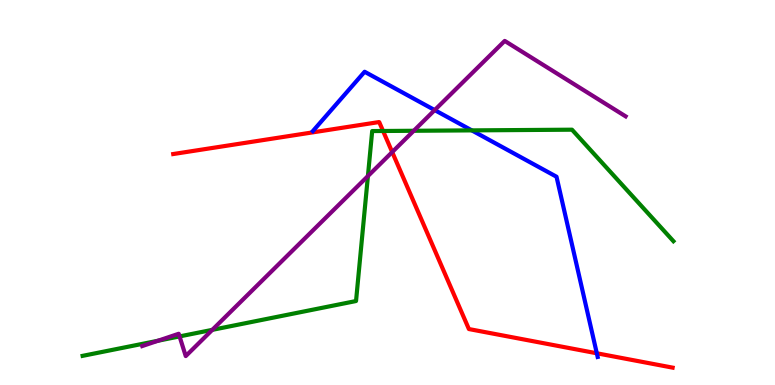[{'lines': ['blue', 'red'], 'intersections': [{'x': 7.7, 'y': 0.824}]}, {'lines': ['green', 'red'], 'intersections': [{'x': 4.94, 'y': 6.6}]}, {'lines': ['purple', 'red'], 'intersections': [{'x': 5.06, 'y': 6.05}]}, {'lines': ['blue', 'green'], 'intersections': [{'x': 6.09, 'y': 6.61}]}, {'lines': ['blue', 'purple'], 'intersections': [{'x': 5.61, 'y': 7.14}]}, {'lines': ['green', 'purple'], 'intersections': [{'x': 2.04, 'y': 1.15}, {'x': 2.32, 'y': 1.26}, {'x': 2.74, 'y': 1.43}, {'x': 4.75, 'y': 5.43}, {'x': 5.34, 'y': 6.6}]}]